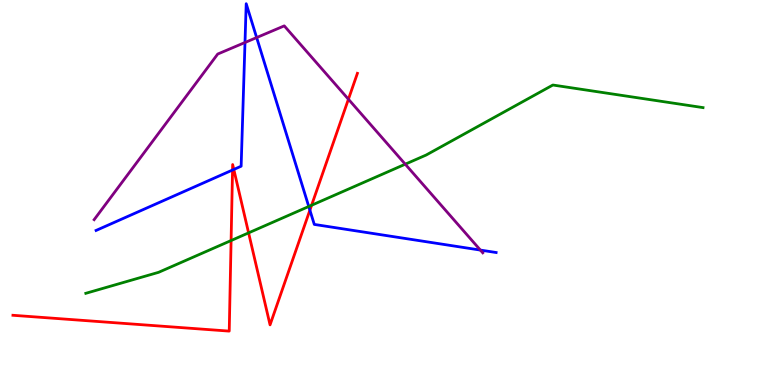[{'lines': ['blue', 'red'], 'intersections': [{'x': 3.0, 'y': 5.58}, {'x': 3.02, 'y': 5.6}, {'x': 4.0, 'y': 4.54}]}, {'lines': ['green', 'red'], 'intersections': [{'x': 2.98, 'y': 3.75}, {'x': 3.21, 'y': 3.95}, {'x': 4.02, 'y': 4.67}]}, {'lines': ['purple', 'red'], 'intersections': [{'x': 4.5, 'y': 7.42}]}, {'lines': ['blue', 'green'], 'intersections': [{'x': 3.98, 'y': 4.64}]}, {'lines': ['blue', 'purple'], 'intersections': [{'x': 3.16, 'y': 8.9}, {'x': 3.31, 'y': 9.02}, {'x': 6.2, 'y': 3.5}]}, {'lines': ['green', 'purple'], 'intersections': [{'x': 5.23, 'y': 5.74}]}]